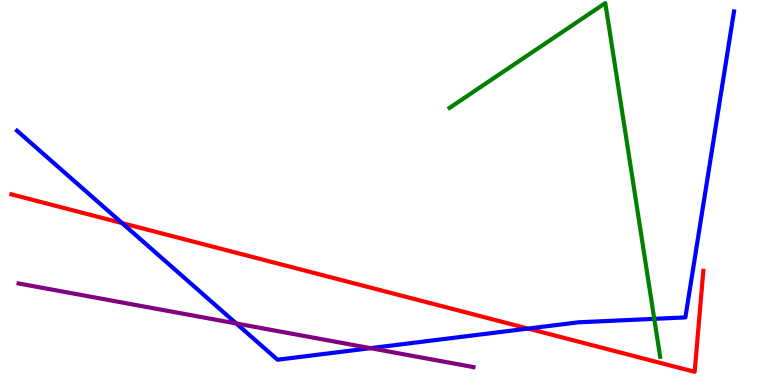[{'lines': ['blue', 'red'], 'intersections': [{'x': 1.58, 'y': 4.21}, {'x': 6.81, 'y': 1.47}]}, {'lines': ['green', 'red'], 'intersections': []}, {'lines': ['purple', 'red'], 'intersections': []}, {'lines': ['blue', 'green'], 'intersections': [{'x': 8.44, 'y': 1.72}]}, {'lines': ['blue', 'purple'], 'intersections': [{'x': 3.05, 'y': 1.6}, {'x': 4.78, 'y': 0.957}]}, {'lines': ['green', 'purple'], 'intersections': []}]